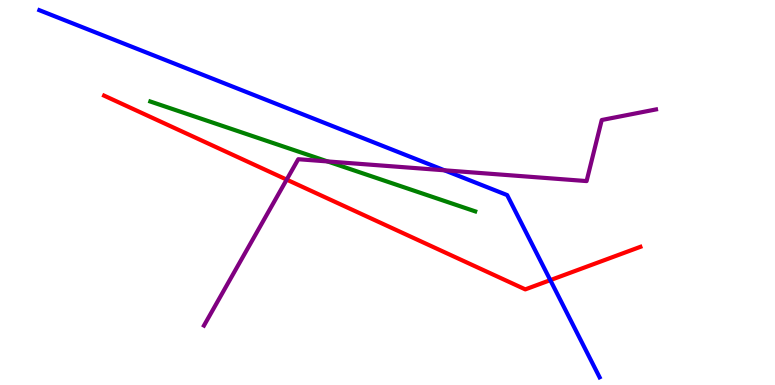[{'lines': ['blue', 'red'], 'intersections': [{'x': 7.1, 'y': 2.72}]}, {'lines': ['green', 'red'], 'intersections': []}, {'lines': ['purple', 'red'], 'intersections': [{'x': 3.7, 'y': 5.33}]}, {'lines': ['blue', 'green'], 'intersections': []}, {'lines': ['blue', 'purple'], 'intersections': [{'x': 5.73, 'y': 5.58}]}, {'lines': ['green', 'purple'], 'intersections': [{'x': 4.23, 'y': 5.81}]}]